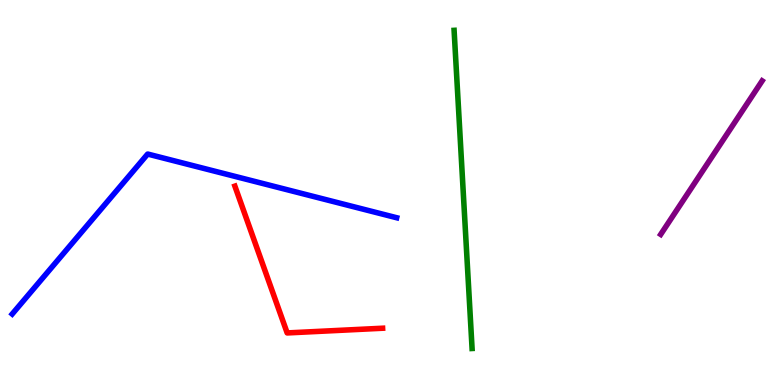[{'lines': ['blue', 'red'], 'intersections': []}, {'lines': ['green', 'red'], 'intersections': []}, {'lines': ['purple', 'red'], 'intersections': []}, {'lines': ['blue', 'green'], 'intersections': []}, {'lines': ['blue', 'purple'], 'intersections': []}, {'lines': ['green', 'purple'], 'intersections': []}]